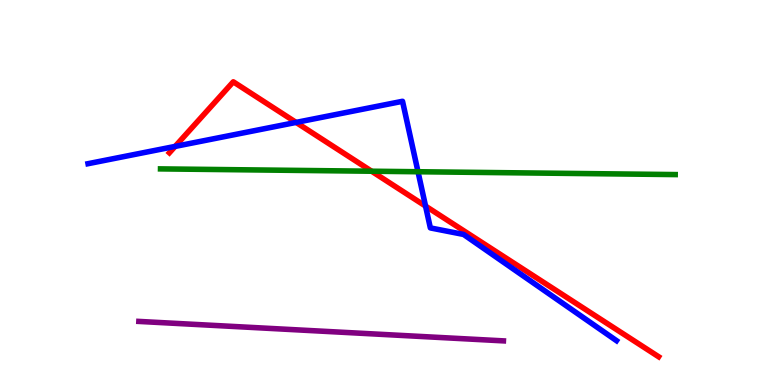[{'lines': ['blue', 'red'], 'intersections': [{'x': 2.26, 'y': 6.2}, {'x': 3.82, 'y': 6.82}, {'x': 5.49, 'y': 4.65}]}, {'lines': ['green', 'red'], 'intersections': [{'x': 4.8, 'y': 5.55}]}, {'lines': ['purple', 'red'], 'intersections': []}, {'lines': ['blue', 'green'], 'intersections': [{'x': 5.39, 'y': 5.54}]}, {'lines': ['blue', 'purple'], 'intersections': []}, {'lines': ['green', 'purple'], 'intersections': []}]